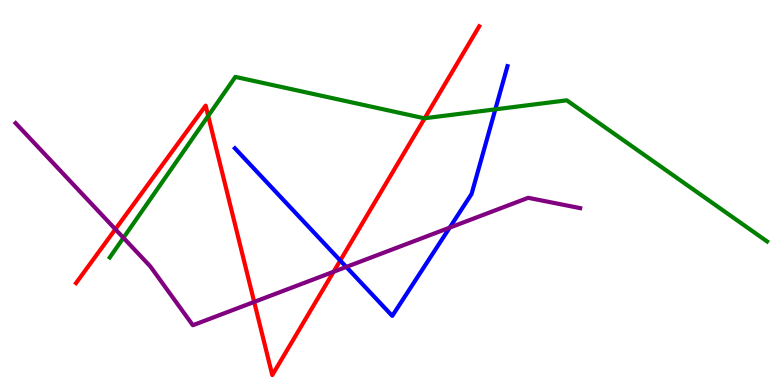[{'lines': ['blue', 'red'], 'intersections': [{'x': 4.39, 'y': 3.23}]}, {'lines': ['green', 'red'], 'intersections': [{'x': 2.69, 'y': 6.99}, {'x': 5.48, 'y': 6.93}]}, {'lines': ['purple', 'red'], 'intersections': [{'x': 1.49, 'y': 4.05}, {'x': 3.28, 'y': 2.16}, {'x': 4.3, 'y': 2.94}]}, {'lines': ['blue', 'green'], 'intersections': [{'x': 6.39, 'y': 7.16}]}, {'lines': ['blue', 'purple'], 'intersections': [{'x': 4.47, 'y': 3.07}, {'x': 5.8, 'y': 4.09}]}, {'lines': ['green', 'purple'], 'intersections': [{'x': 1.59, 'y': 3.82}]}]